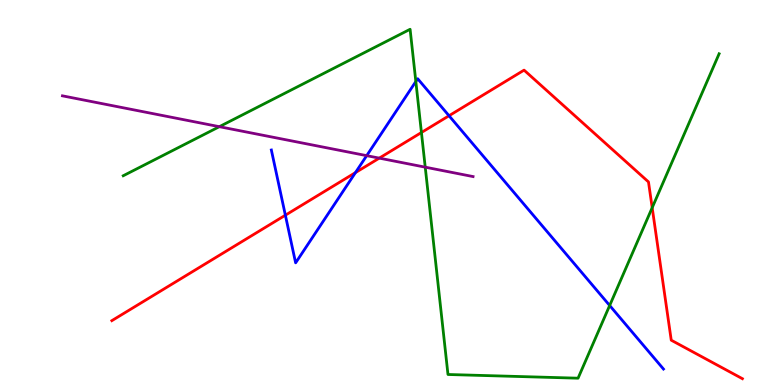[{'lines': ['blue', 'red'], 'intersections': [{'x': 3.68, 'y': 4.41}, {'x': 4.59, 'y': 5.52}, {'x': 5.79, 'y': 6.99}]}, {'lines': ['green', 'red'], 'intersections': [{'x': 5.44, 'y': 6.56}, {'x': 8.42, 'y': 4.61}]}, {'lines': ['purple', 'red'], 'intersections': [{'x': 4.89, 'y': 5.89}]}, {'lines': ['blue', 'green'], 'intersections': [{'x': 5.37, 'y': 7.88}, {'x': 7.87, 'y': 2.07}]}, {'lines': ['blue', 'purple'], 'intersections': [{'x': 4.73, 'y': 5.96}]}, {'lines': ['green', 'purple'], 'intersections': [{'x': 2.83, 'y': 6.71}, {'x': 5.49, 'y': 5.66}]}]